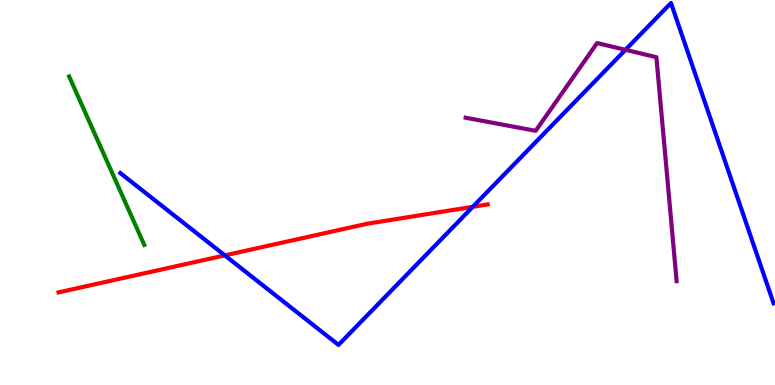[{'lines': ['blue', 'red'], 'intersections': [{'x': 2.9, 'y': 3.37}, {'x': 6.1, 'y': 4.63}]}, {'lines': ['green', 'red'], 'intersections': []}, {'lines': ['purple', 'red'], 'intersections': []}, {'lines': ['blue', 'green'], 'intersections': []}, {'lines': ['blue', 'purple'], 'intersections': [{'x': 8.07, 'y': 8.71}]}, {'lines': ['green', 'purple'], 'intersections': []}]